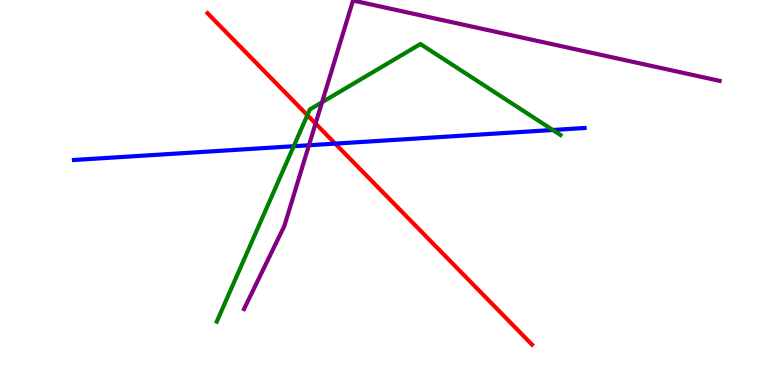[{'lines': ['blue', 'red'], 'intersections': [{'x': 4.33, 'y': 6.27}]}, {'lines': ['green', 'red'], 'intersections': [{'x': 3.97, 'y': 7.01}]}, {'lines': ['purple', 'red'], 'intersections': [{'x': 4.07, 'y': 6.79}]}, {'lines': ['blue', 'green'], 'intersections': [{'x': 3.79, 'y': 6.2}, {'x': 7.13, 'y': 6.62}]}, {'lines': ['blue', 'purple'], 'intersections': [{'x': 3.99, 'y': 6.23}]}, {'lines': ['green', 'purple'], 'intersections': [{'x': 4.16, 'y': 7.34}]}]